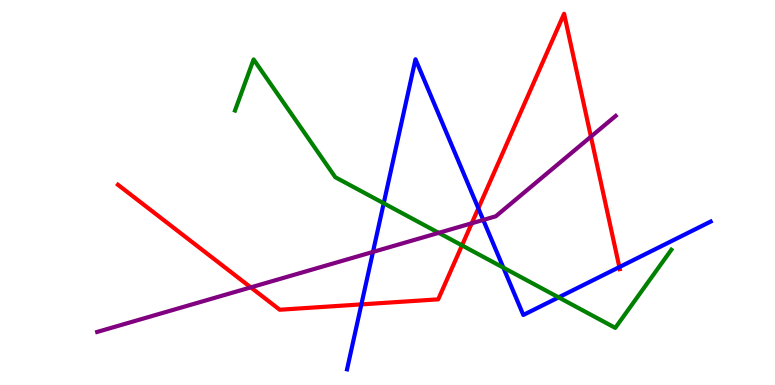[{'lines': ['blue', 'red'], 'intersections': [{'x': 4.66, 'y': 2.09}, {'x': 6.17, 'y': 4.59}, {'x': 7.99, 'y': 3.06}]}, {'lines': ['green', 'red'], 'intersections': [{'x': 5.96, 'y': 3.63}]}, {'lines': ['purple', 'red'], 'intersections': [{'x': 3.24, 'y': 2.54}, {'x': 6.09, 'y': 4.2}, {'x': 7.62, 'y': 6.45}]}, {'lines': ['blue', 'green'], 'intersections': [{'x': 4.95, 'y': 4.72}, {'x': 6.49, 'y': 3.05}, {'x': 7.21, 'y': 2.28}]}, {'lines': ['blue', 'purple'], 'intersections': [{'x': 4.81, 'y': 3.46}, {'x': 6.24, 'y': 4.29}]}, {'lines': ['green', 'purple'], 'intersections': [{'x': 5.66, 'y': 3.95}]}]